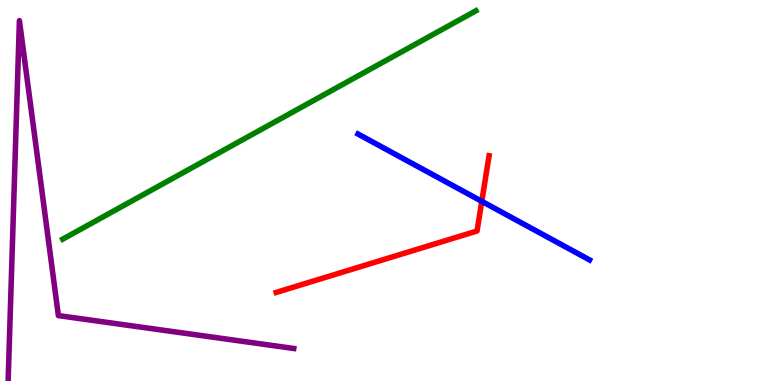[{'lines': ['blue', 'red'], 'intersections': [{'x': 6.22, 'y': 4.77}]}, {'lines': ['green', 'red'], 'intersections': []}, {'lines': ['purple', 'red'], 'intersections': []}, {'lines': ['blue', 'green'], 'intersections': []}, {'lines': ['blue', 'purple'], 'intersections': []}, {'lines': ['green', 'purple'], 'intersections': []}]